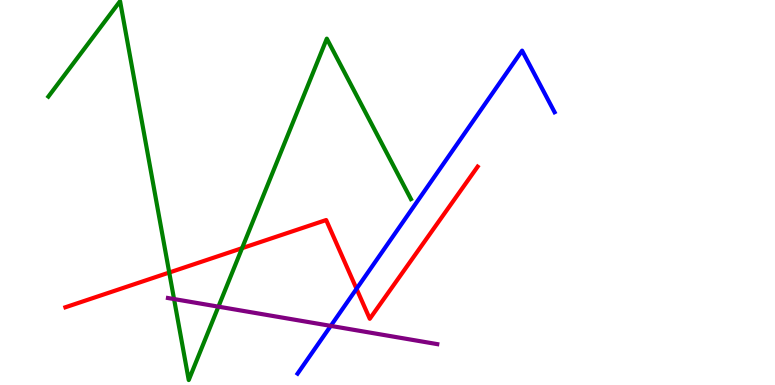[{'lines': ['blue', 'red'], 'intersections': [{'x': 4.6, 'y': 2.5}]}, {'lines': ['green', 'red'], 'intersections': [{'x': 2.18, 'y': 2.92}, {'x': 3.12, 'y': 3.55}]}, {'lines': ['purple', 'red'], 'intersections': []}, {'lines': ['blue', 'green'], 'intersections': []}, {'lines': ['blue', 'purple'], 'intersections': [{'x': 4.27, 'y': 1.54}]}, {'lines': ['green', 'purple'], 'intersections': [{'x': 2.25, 'y': 2.23}, {'x': 2.82, 'y': 2.03}]}]